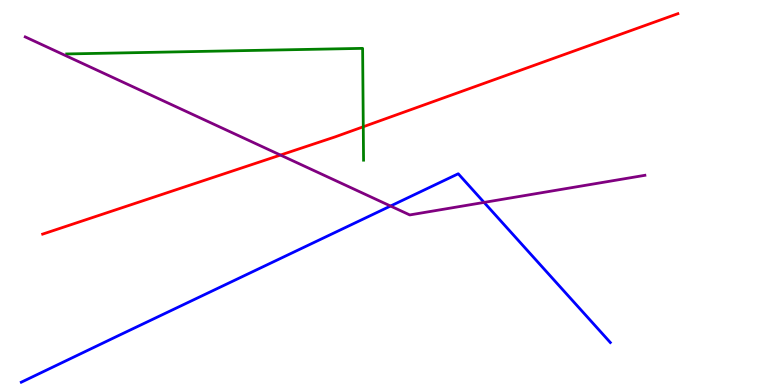[{'lines': ['blue', 'red'], 'intersections': []}, {'lines': ['green', 'red'], 'intersections': [{'x': 4.69, 'y': 6.71}]}, {'lines': ['purple', 'red'], 'intersections': [{'x': 3.62, 'y': 5.97}]}, {'lines': ['blue', 'green'], 'intersections': []}, {'lines': ['blue', 'purple'], 'intersections': [{'x': 5.04, 'y': 4.65}, {'x': 6.25, 'y': 4.74}]}, {'lines': ['green', 'purple'], 'intersections': []}]